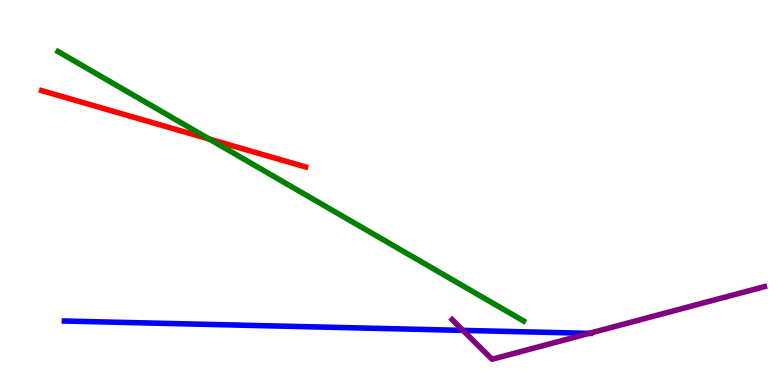[{'lines': ['blue', 'red'], 'intersections': []}, {'lines': ['green', 'red'], 'intersections': [{'x': 2.7, 'y': 6.39}]}, {'lines': ['purple', 'red'], 'intersections': []}, {'lines': ['blue', 'green'], 'intersections': []}, {'lines': ['blue', 'purple'], 'intersections': [{'x': 5.97, 'y': 1.42}, {'x': 7.6, 'y': 1.34}]}, {'lines': ['green', 'purple'], 'intersections': []}]